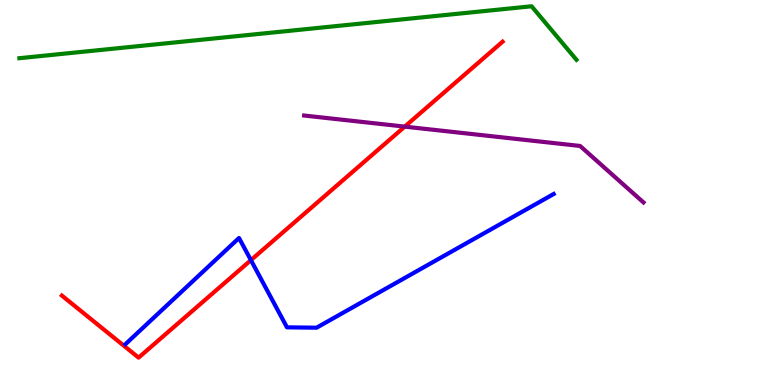[{'lines': ['blue', 'red'], 'intersections': [{'x': 3.24, 'y': 3.24}]}, {'lines': ['green', 'red'], 'intersections': []}, {'lines': ['purple', 'red'], 'intersections': [{'x': 5.22, 'y': 6.71}]}, {'lines': ['blue', 'green'], 'intersections': []}, {'lines': ['blue', 'purple'], 'intersections': []}, {'lines': ['green', 'purple'], 'intersections': []}]